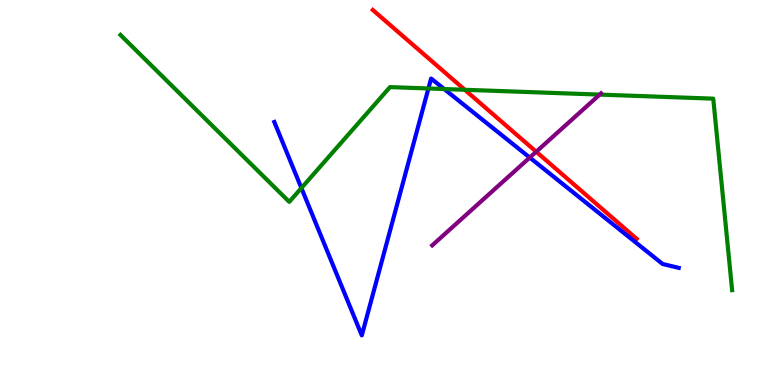[{'lines': ['blue', 'red'], 'intersections': []}, {'lines': ['green', 'red'], 'intersections': [{'x': 6.0, 'y': 7.67}]}, {'lines': ['purple', 'red'], 'intersections': [{'x': 6.92, 'y': 6.06}]}, {'lines': ['blue', 'green'], 'intersections': [{'x': 3.89, 'y': 5.12}, {'x': 5.53, 'y': 7.7}, {'x': 5.73, 'y': 7.69}]}, {'lines': ['blue', 'purple'], 'intersections': [{'x': 6.84, 'y': 5.91}]}, {'lines': ['green', 'purple'], 'intersections': [{'x': 7.74, 'y': 7.54}]}]